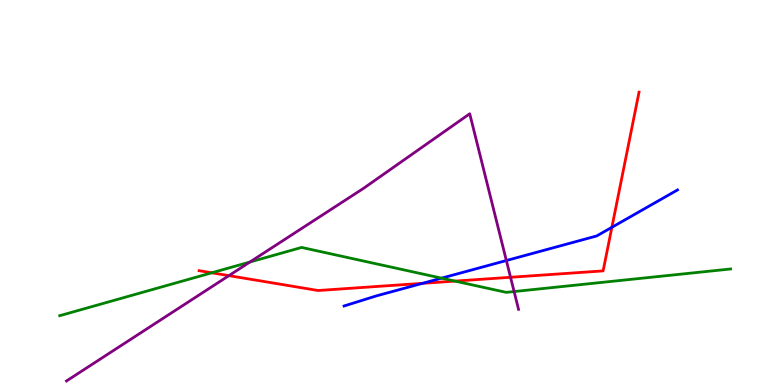[{'lines': ['blue', 'red'], 'intersections': [{'x': 5.45, 'y': 2.64}, {'x': 7.9, 'y': 4.1}]}, {'lines': ['green', 'red'], 'intersections': [{'x': 2.73, 'y': 2.91}, {'x': 5.87, 'y': 2.7}]}, {'lines': ['purple', 'red'], 'intersections': [{'x': 2.95, 'y': 2.84}, {'x': 6.59, 'y': 2.8}]}, {'lines': ['blue', 'green'], 'intersections': [{'x': 5.7, 'y': 2.78}]}, {'lines': ['blue', 'purple'], 'intersections': [{'x': 6.53, 'y': 3.23}]}, {'lines': ['green', 'purple'], 'intersections': [{'x': 3.22, 'y': 3.19}, {'x': 6.63, 'y': 2.43}]}]